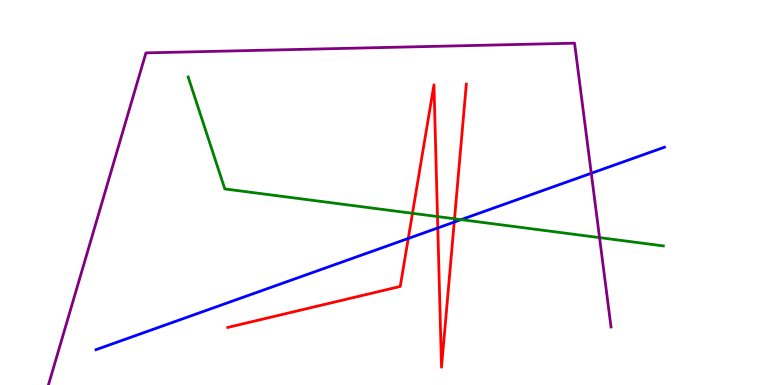[{'lines': ['blue', 'red'], 'intersections': [{'x': 5.27, 'y': 3.81}, {'x': 5.65, 'y': 4.08}, {'x': 5.86, 'y': 4.23}]}, {'lines': ['green', 'red'], 'intersections': [{'x': 5.32, 'y': 4.46}, {'x': 5.65, 'y': 4.38}, {'x': 5.86, 'y': 4.32}]}, {'lines': ['purple', 'red'], 'intersections': []}, {'lines': ['blue', 'green'], 'intersections': [{'x': 5.95, 'y': 4.3}]}, {'lines': ['blue', 'purple'], 'intersections': [{'x': 7.63, 'y': 5.5}]}, {'lines': ['green', 'purple'], 'intersections': [{'x': 7.74, 'y': 3.83}]}]